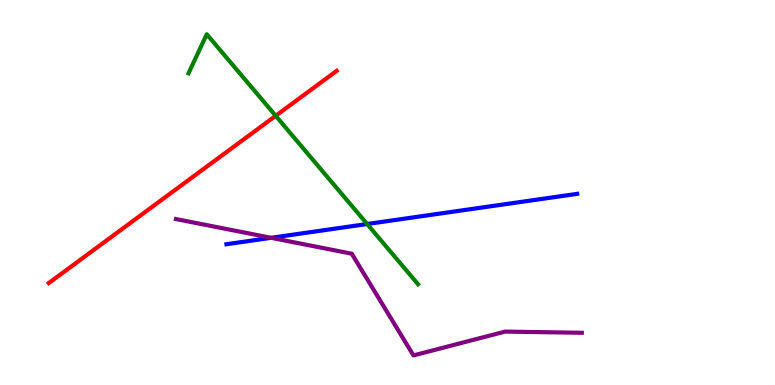[{'lines': ['blue', 'red'], 'intersections': []}, {'lines': ['green', 'red'], 'intersections': [{'x': 3.56, 'y': 6.99}]}, {'lines': ['purple', 'red'], 'intersections': []}, {'lines': ['blue', 'green'], 'intersections': [{'x': 4.74, 'y': 4.18}]}, {'lines': ['blue', 'purple'], 'intersections': [{'x': 3.5, 'y': 3.82}]}, {'lines': ['green', 'purple'], 'intersections': []}]